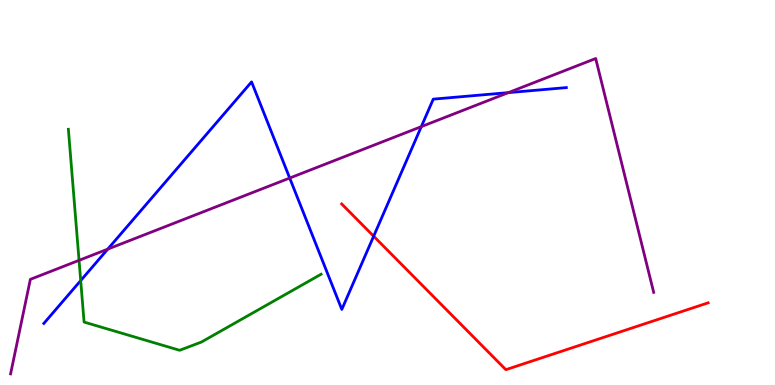[{'lines': ['blue', 'red'], 'intersections': [{'x': 4.82, 'y': 3.86}]}, {'lines': ['green', 'red'], 'intersections': []}, {'lines': ['purple', 'red'], 'intersections': []}, {'lines': ['blue', 'green'], 'intersections': [{'x': 1.04, 'y': 2.71}]}, {'lines': ['blue', 'purple'], 'intersections': [{'x': 1.39, 'y': 3.53}, {'x': 3.74, 'y': 5.38}, {'x': 5.44, 'y': 6.71}, {'x': 6.56, 'y': 7.59}]}, {'lines': ['green', 'purple'], 'intersections': [{'x': 1.02, 'y': 3.24}]}]